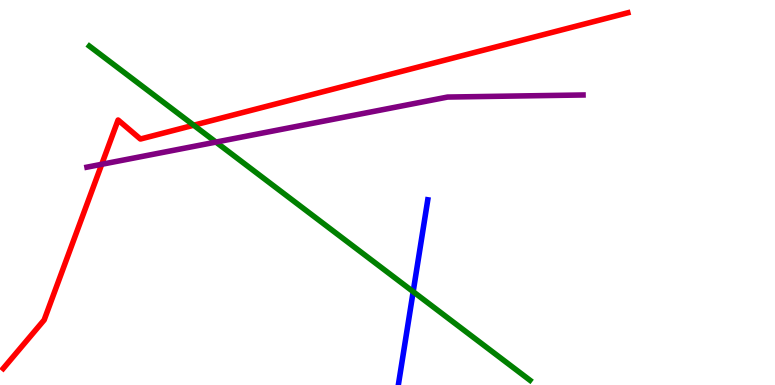[{'lines': ['blue', 'red'], 'intersections': []}, {'lines': ['green', 'red'], 'intersections': [{'x': 2.5, 'y': 6.75}]}, {'lines': ['purple', 'red'], 'intersections': [{'x': 1.31, 'y': 5.73}]}, {'lines': ['blue', 'green'], 'intersections': [{'x': 5.33, 'y': 2.42}]}, {'lines': ['blue', 'purple'], 'intersections': []}, {'lines': ['green', 'purple'], 'intersections': [{'x': 2.79, 'y': 6.31}]}]